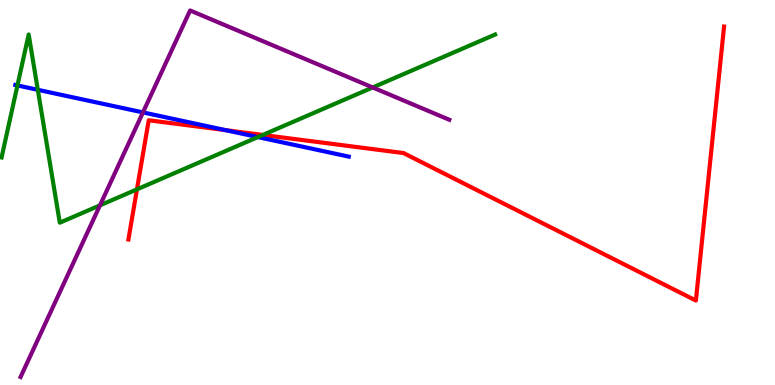[{'lines': ['blue', 'red'], 'intersections': [{'x': 2.91, 'y': 6.62}]}, {'lines': ['green', 'red'], 'intersections': [{'x': 1.77, 'y': 5.08}, {'x': 3.39, 'y': 6.49}]}, {'lines': ['purple', 'red'], 'intersections': []}, {'lines': ['blue', 'green'], 'intersections': [{'x': 0.225, 'y': 7.78}, {'x': 0.488, 'y': 7.67}, {'x': 3.33, 'y': 6.44}]}, {'lines': ['blue', 'purple'], 'intersections': [{'x': 1.84, 'y': 7.08}]}, {'lines': ['green', 'purple'], 'intersections': [{'x': 1.29, 'y': 4.67}, {'x': 4.81, 'y': 7.73}]}]